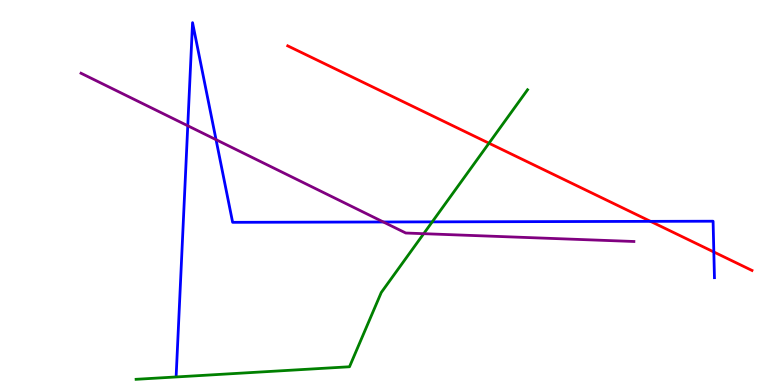[{'lines': ['blue', 'red'], 'intersections': [{'x': 8.39, 'y': 4.25}, {'x': 9.21, 'y': 3.45}]}, {'lines': ['green', 'red'], 'intersections': [{'x': 6.31, 'y': 6.28}]}, {'lines': ['purple', 'red'], 'intersections': []}, {'lines': ['blue', 'green'], 'intersections': [{'x': 5.58, 'y': 4.24}]}, {'lines': ['blue', 'purple'], 'intersections': [{'x': 2.42, 'y': 6.73}, {'x': 2.79, 'y': 6.37}, {'x': 4.95, 'y': 4.23}]}, {'lines': ['green', 'purple'], 'intersections': [{'x': 5.47, 'y': 3.93}]}]